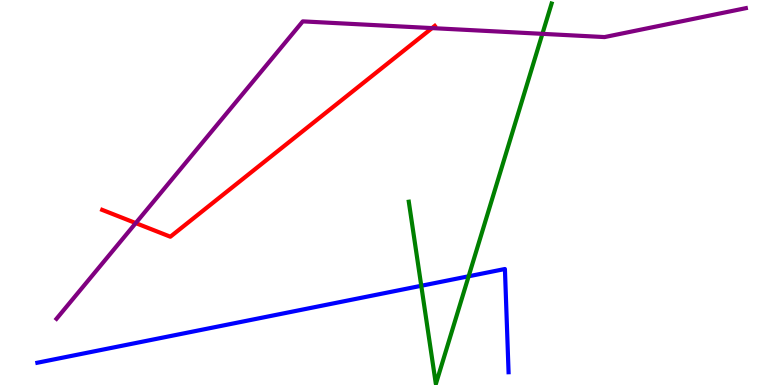[{'lines': ['blue', 'red'], 'intersections': []}, {'lines': ['green', 'red'], 'intersections': []}, {'lines': ['purple', 'red'], 'intersections': [{'x': 1.75, 'y': 4.21}, {'x': 5.57, 'y': 9.27}]}, {'lines': ['blue', 'green'], 'intersections': [{'x': 5.44, 'y': 2.58}, {'x': 6.05, 'y': 2.82}]}, {'lines': ['blue', 'purple'], 'intersections': []}, {'lines': ['green', 'purple'], 'intersections': [{'x': 7.0, 'y': 9.12}]}]